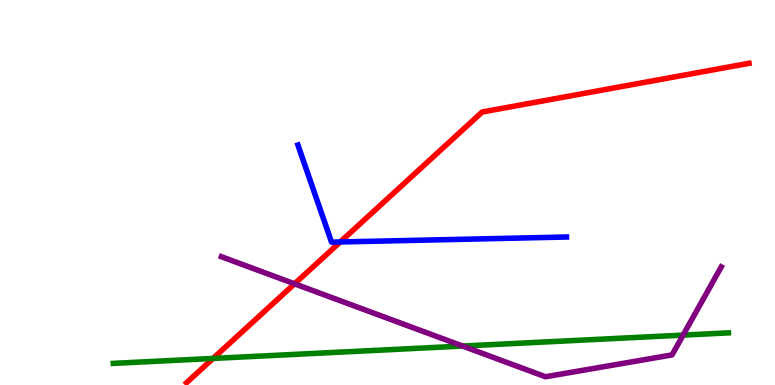[{'lines': ['blue', 'red'], 'intersections': [{'x': 4.39, 'y': 3.72}]}, {'lines': ['green', 'red'], 'intersections': [{'x': 2.75, 'y': 0.69}]}, {'lines': ['purple', 'red'], 'intersections': [{'x': 3.8, 'y': 2.63}]}, {'lines': ['blue', 'green'], 'intersections': []}, {'lines': ['blue', 'purple'], 'intersections': []}, {'lines': ['green', 'purple'], 'intersections': [{'x': 5.97, 'y': 1.01}, {'x': 8.81, 'y': 1.3}]}]